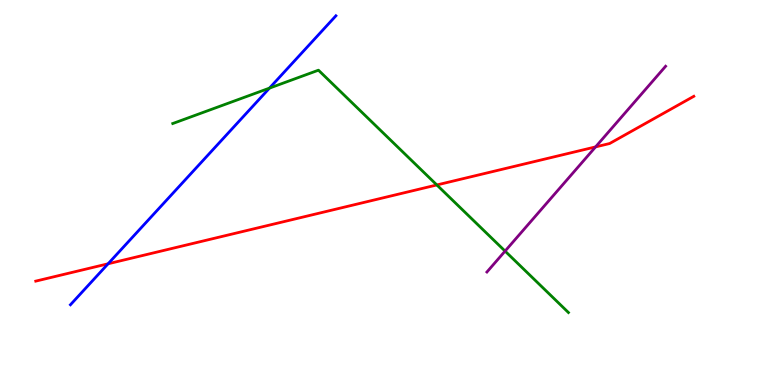[{'lines': ['blue', 'red'], 'intersections': [{'x': 1.39, 'y': 3.15}]}, {'lines': ['green', 'red'], 'intersections': [{'x': 5.64, 'y': 5.2}]}, {'lines': ['purple', 'red'], 'intersections': [{'x': 7.68, 'y': 6.18}]}, {'lines': ['blue', 'green'], 'intersections': [{'x': 3.48, 'y': 7.71}]}, {'lines': ['blue', 'purple'], 'intersections': []}, {'lines': ['green', 'purple'], 'intersections': [{'x': 6.52, 'y': 3.48}]}]